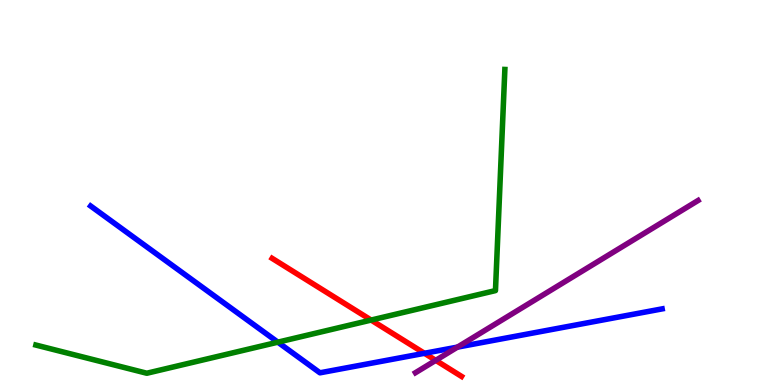[{'lines': ['blue', 'red'], 'intersections': [{'x': 5.48, 'y': 0.824}]}, {'lines': ['green', 'red'], 'intersections': [{'x': 4.79, 'y': 1.69}]}, {'lines': ['purple', 'red'], 'intersections': [{'x': 5.62, 'y': 0.641}]}, {'lines': ['blue', 'green'], 'intersections': [{'x': 3.59, 'y': 1.11}]}, {'lines': ['blue', 'purple'], 'intersections': [{'x': 5.9, 'y': 0.984}]}, {'lines': ['green', 'purple'], 'intersections': []}]